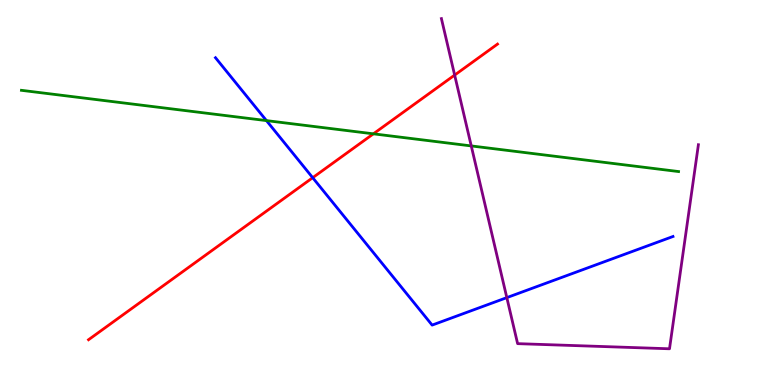[{'lines': ['blue', 'red'], 'intersections': [{'x': 4.03, 'y': 5.38}]}, {'lines': ['green', 'red'], 'intersections': [{'x': 4.82, 'y': 6.52}]}, {'lines': ['purple', 'red'], 'intersections': [{'x': 5.87, 'y': 8.05}]}, {'lines': ['blue', 'green'], 'intersections': [{'x': 3.44, 'y': 6.87}]}, {'lines': ['blue', 'purple'], 'intersections': [{'x': 6.54, 'y': 2.27}]}, {'lines': ['green', 'purple'], 'intersections': [{'x': 6.08, 'y': 6.21}]}]